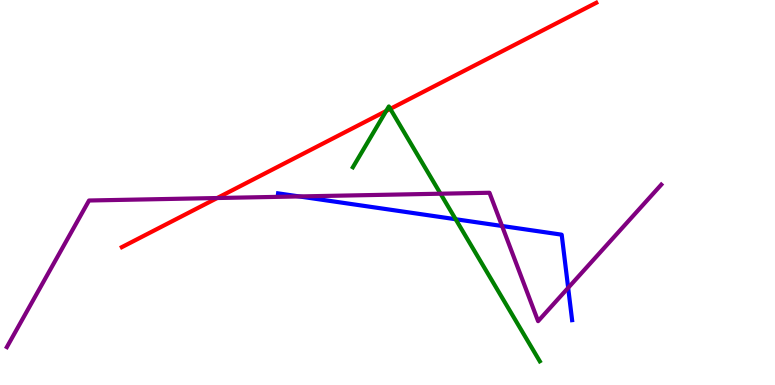[{'lines': ['blue', 'red'], 'intersections': []}, {'lines': ['green', 'red'], 'intersections': [{'x': 4.98, 'y': 7.12}, {'x': 5.04, 'y': 7.17}]}, {'lines': ['purple', 'red'], 'intersections': [{'x': 2.8, 'y': 4.86}]}, {'lines': ['blue', 'green'], 'intersections': [{'x': 5.88, 'y': 4.31}]}, {'lines': ['blue', 'purple'], 'intersections': [{'x': 3.86, 'y': 4.9}, {'x': 6.48, 'y': 4.13}, {'x': 7.33, 'y': 2.52}]}, {'lines': ['green', 'purple'], 'intersections': [{'x': 5.68, 'y': 4.97}]}]